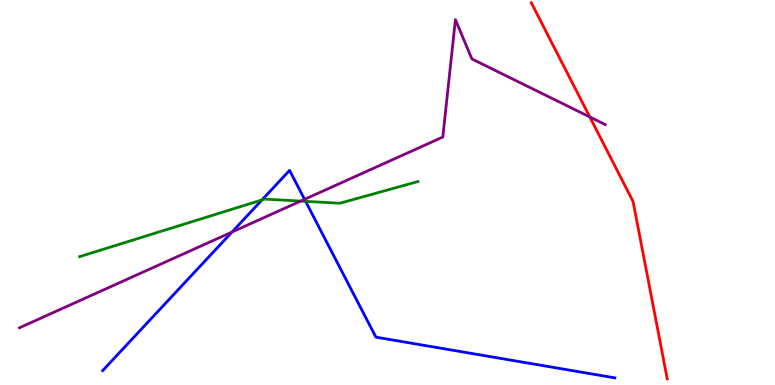[{'lines': ['blue', 'red'], 'intersections': []}, {'lines': ['green', 'red'], 'intersections': []}, {'lines': ['purple', 'red'], 'intersections': [{'x': 7.61, 'y': 6.96}]}, {'lines': ['blue', 'green'], 'intersections': [{'x': 3.38, 'y': 4.81}, {'x': 3.94, 'y': 4.77}]}, {'lines': ['blue', 'purple'], 'intersections': [{'x': 2.99, 'y': 3.97}, {'x': 3.93, 'y': 4.82}]}, {'lines': ['green', 'purple'], 'intersections': [{'x': 3.88, 'y': 4.78}]}]